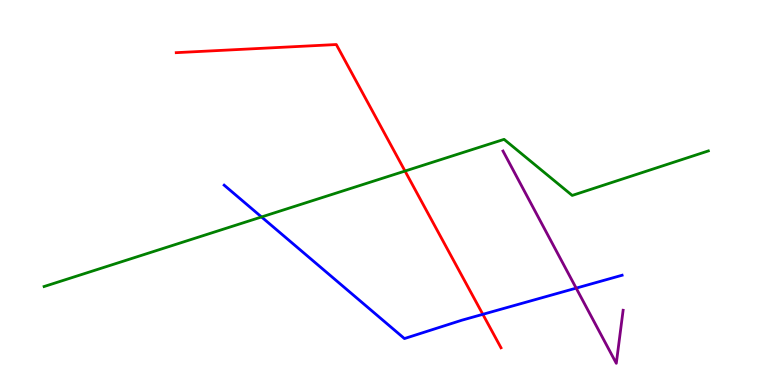[{'lines': ['blue', 'red'], 'intersections': [{'x': 6.23, 'y': 1.84}]}, {'lines': ['green', 'red'], 'intersections': [{'x': 5.23, 'y': 5.56}]}, {'lines': ['purple', 'red'], 'intersections': []}, {'lines': ['blue', 'green'], 'intersections': [{'x': 3.37, 'y': 4.36}]}, {'lines': ['blue', 'purple'], 'intersections': [{'x': 7.43, 'y': 2.52}]}, {'lines': ['green', 'purple'], 'intersections': []}]